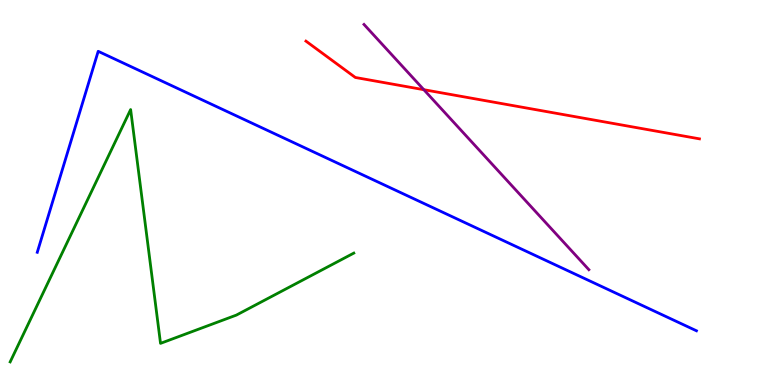[{'lines': ['blue', 'red'], 'intersections': []}, {'lines': ['green', 'red'], 'intersections': []}, {'lines': ['purple', 'red'], 'intersections': [{'x': 5.47, 'y': 7.67}]}, {'lines': ['blue', 'green'], 'intersections': []}, {'lines': ['blue', 'purple'], 'intersections': []}, {'lines': ['green', 'purple'], 'intersections': []}]